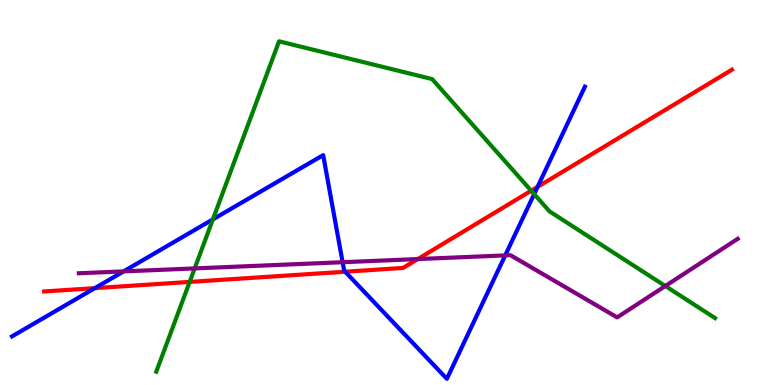[{'lines': ['blue', 'red'], 'intersections': [{'x': 1.22, 'y': 2.52}, {'x': 4.45, 'y': 2.94}, {'x': 6.94, 'y': 5.15}]}, {'lines': ['green', 'red'], 'intersections': [{'x': 2.45, 'y': 2.68}, {'x': 6.85, 'y': 5.05}]}, {'lines': ['purple', 'red'], 'intersections': [{'x': 5.39, 'y': 3.27}]}, {'lines': ['blue', 'green'], 'intersections': [{'x': 2.75, 'y': 4.3}, {'x': 6.89, 'y': 4.96}]}, {'lines': ['blue', 'purple'], 'intersections': [{'x': 1.59, 'y': 2.95}, {'x': 4.42, 'y': 3.19}, {'x': 6.52, 'y': 3.37}]}, {'lines': ['green', 'purple'], 'intersections': [{'x': 2.51, 'y': 3.03}, {'x': 8.58, 'y': 2.57}]}]